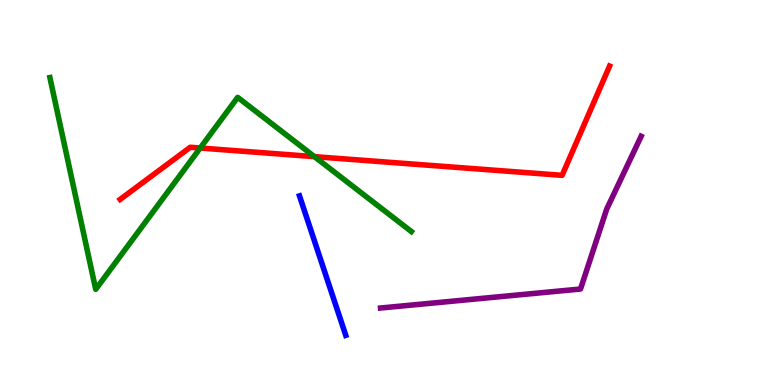[{'lines': ['blue', 'red'], 'intersections': []}, {'lines': ['green', 'red'], 'intersections': [{'x': 2.58, 'y': 6.16}, {'x': 4.06, 'y': 5.93}]}, {'lines': ['purple', 'red'], 'intersections': []}, {'lines': ['blue', 'green'], 'intersections': []}, {'lines': ['blue', 'purple'], 'intersections': []}, {'lines': ['green', 'purple'], 'intersections': []}]